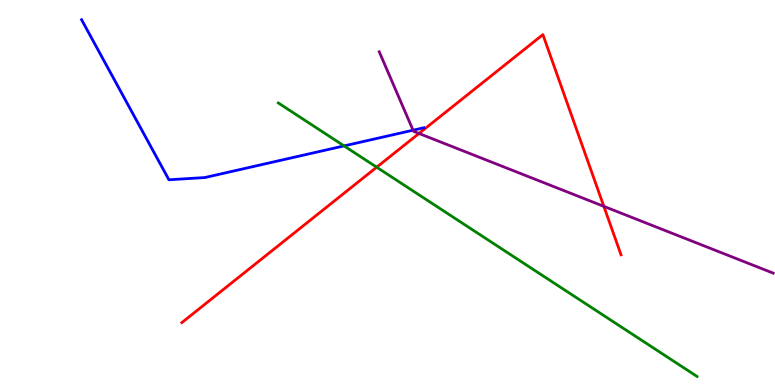[{'lines': ['blue', 'red'], 'intersections': []}, {'lines': ['green', 'red'], 'intersections': [{'x': 4.86, 'y': 5.66}]}, {'lines': ['purple', 'red'], 'intersections': [{'x': 5.41, 'y': 6.53}, {'x': 7.79, 'y': 4.64}]}, {'lines': ['blue', 'green'], 'intersections': [{'x': 4.44, 'y': 6.21}]}, {'lines': ['blue', 'purple'], 'intersections': [{'x': 5.33, 'y': 6.62}]}, {'lines': ['green', 'purple'], 'intersections': []}]